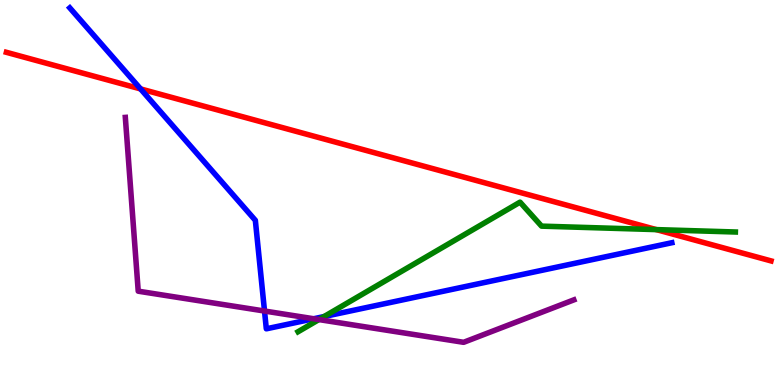[{'lines': ['blue', 'red'], 'intersections': [{'x': 1.81, 'y': 7.69}]}, {'lines': ['green', 'red'], 'intersections': [{'x': 8.47, 'y': 4.04}]}, {'lines': ['purple', 'red'], 'intersections': []}, {'lines': ['blue', 'green'], 'intersections': [{'x': 4.18, 'y': 1.78}]}, {'lines': ['blue', 'purple'], 'intersections': [{'x': 3.41, 'y': 1.92}, {'x': 4.05, 'y': 1.72}]}, {'lines': ['green', 'purple'], 'intersections': [{'x': 4.11, 'y': 1.7}]}]